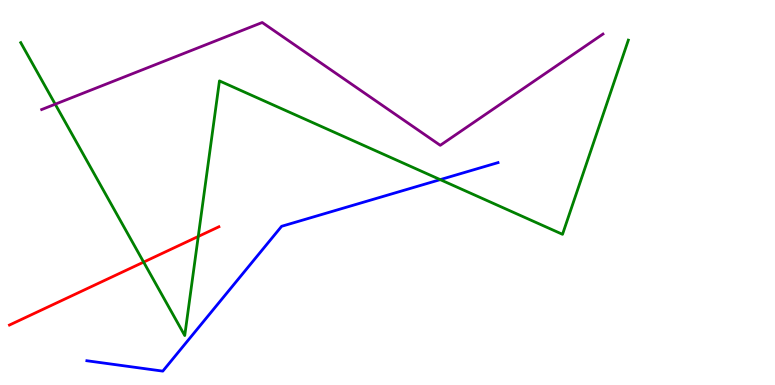[{'lines': ['blue', 'red'], 'intersections': []}, {'lines': ['green', 'red'], 'intersections': [{'x': 1.85, 'y': 3.19}, {'x': 2.56, 'y': 3.86}]}, {'lines': ['purple', 'red'], 'intersections': []}, {'lines': ['blue', 'green'], 'intersections': [{'x': 5.68, 'y': 5.33}]}, {'lines': ['blue', 'purple'], 'intersections': []}, {'lines': ['green', 'purple'], 'intersections': [{'x': 0.712, 'y': 7.29}]}]